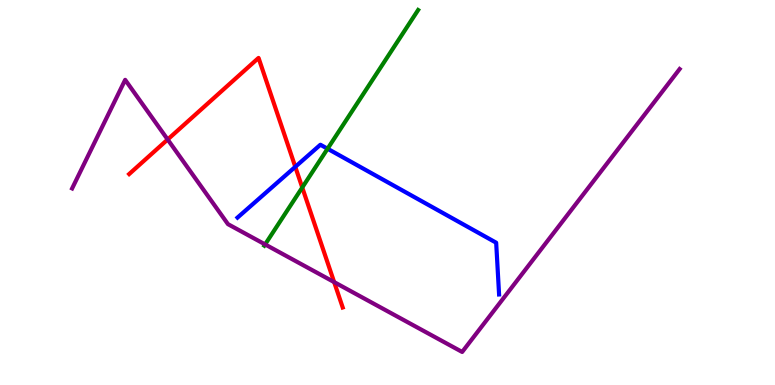[{'lines': ['blue', 'red'], 'intersections': [{'x': 3.81, 'y': 5.67}]}, {'lines': ['green', 'red'], 'intersections': [{'x': 3.9, 'y': 5.13}]}, {'lines': ['purple', 'red'], 'intersections': [{'x': 2.16, 'y': 6.38}, {'x': 4.31, 'y': 2.67}]}, {'lines': ['blue', 'green'], 'intersections': [{'x': 4.23, 'y': 6.14}]}, {'lines': ['blue', 'purple'], 'intersections': []}, {'lines': ['green', 'purple'], 'intersections': [{'x': 3.42, 'y': 3.65}]}]